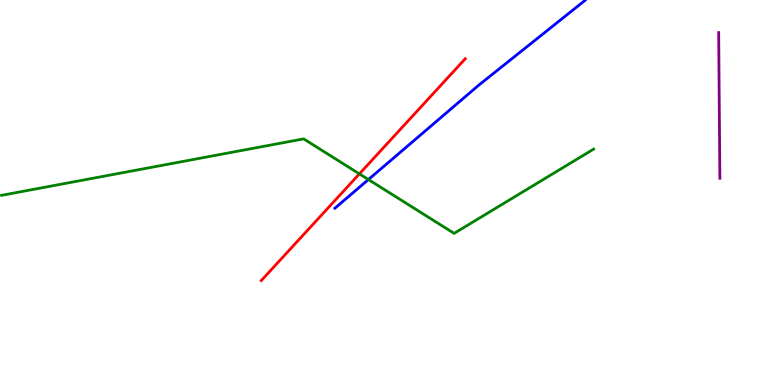[{'lines': ['blue', 'red'], 'intersections': []}, {'lines': ['green', 'red'], 'intersections': [{'x': 4.64, 'y': 5.48}]}, {'lines': ['purple', 'red'], 'intersections': []}, {'lines': ['blue', 'green'], 'intersections': [{'x': 4.75, 'y': 5.34}]}, {'lines': ['blue', 'purple'], 'intersections': []}, {'lines': ['green', 'purple'], 'intersections': []}]